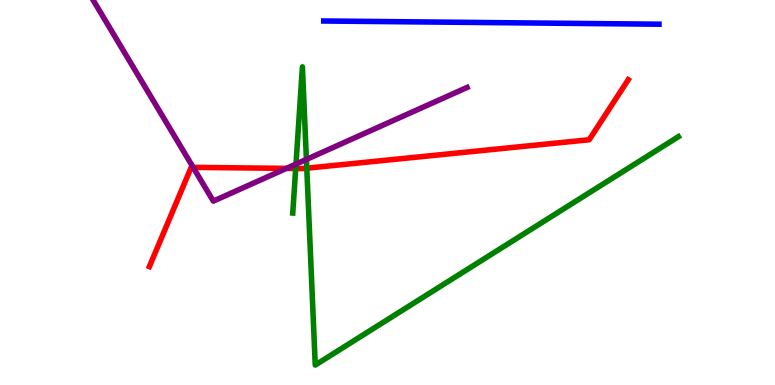[{'lines': ['blue', 'red'], 'intersections': []}, {'lines': ['green', 'red'], 'intersections': [{'x': 3.82, 'y': 5.62}, {'x': 3.96, 'y': 5.63}]}, {'lines': ['purple', 'red'], 'intersections': [{'x': 2.49, 'y': 5.65}, {'x': 3.7, 'y': 5.63}]}, {'lines': ['blue', 'green'], 'intersections': []}, {'lines': ['blue', 'purple'], 'intersections': []}, {'lines': ['green', 'purple'], 'intersections': [{'x': 3.82, 'y': 5.74}, {'x': 3.95, 'y': 5.86}]}]